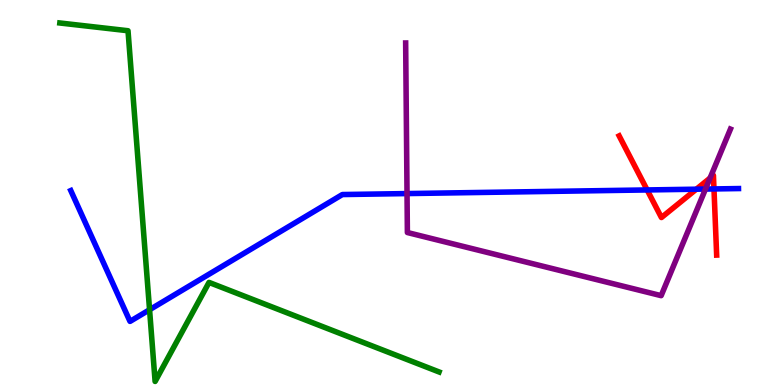[{'lines': ['blue', 'red'], 'intersections': [{'x': 8.35, 'y': 5.07}, {'x': 8.98, 'y': 5.09}, {'x': 9.21, 'y': 5.09}]}, {'lines': ['green', 'red'], 'intersections': []}, {'lines': ['purple', 'red'], 'intersections': [{'x': 9.16, 'y': 5.38}]}, {'lines': ['blue', 'green'], 'intersections': [{'x': 1.93, 'y': 1.96}]}, {'lines': ['blue', 'purple'], 'intersections': [{'x': 5.25, 'y': 4.97}, {'x': 9.1, 'y': 5.09}]}, {'lines': ['green', 'purple'], 'intersections': []}]